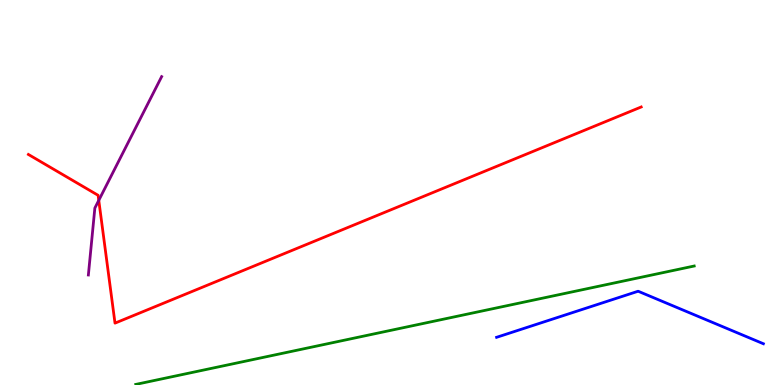[{'lines': ['blue', 'red'], 'intersections': []}, {'lines': ['green', 'red'], 'intersections': []}, {'lines': ['purple', 'red'], 'intersections': [{'x': 1.27, 'y': 4.8}]}, {'lines': ['blue', 'green'], 'intersections': []}, {'lines': ['blue', 'purple'], 'intersections': []}, {'lines': ['green', 'purple'], 'intersections': []}]